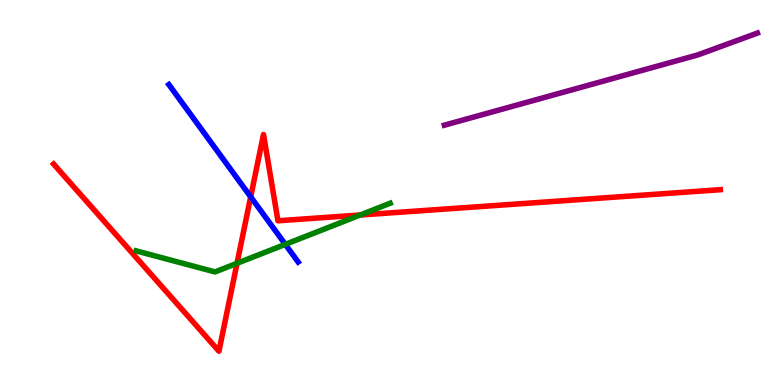[{'lines': ['blue', 'red'], 'intersections': [{'x': 3.23, 'y': 4.89}]}, {'lines': ['green', 'red'], 'intersections': [{'x': 3.06, 'y': 3.16}, {'x': 4.65, 'y': 4.42}]}, {'lines': ['purple', 'red'], 'intersections': []}, {'lines': ['blue', 'green'], 'intersections': [{'x': 3.68, 'y': 3.65}]}, {'lines': ['blue', 'purple'], 'intersections': []}, {'lines': ['green', 'purple'], 'intersections': []}]